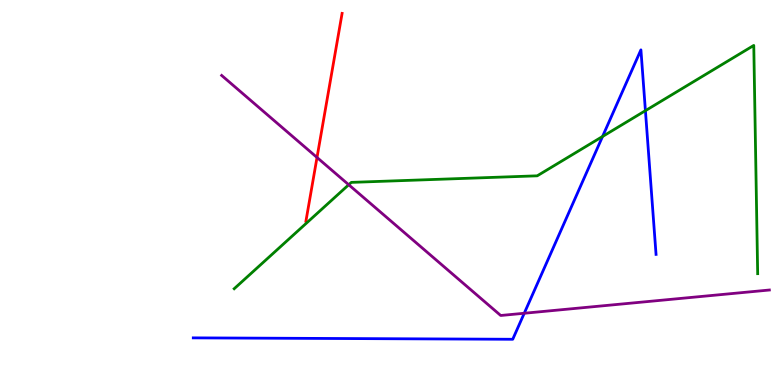[{'lines': ['blue', 'red'], 'intersections': []}, {'lines': ['green', 'red'], 'intersections': []}, {'lines': ['purple', 'red'], 'intersections': [{'x': 4.09, 'y': 5.91}]}, {'lines': ['blue', 'green'], 'intersections': [{'x': 7.77, 'y': 6.46}, {'x': 8.33, 'y': 7.13}]}, {'lines': ['blue', 'purple'], 'intersections': [{'x': 6.76, 'y': 1.86}]}, {'lines': ['green', 'purple'], 'intersections': [{'x': 4.5, 'y': 5.2}]}]